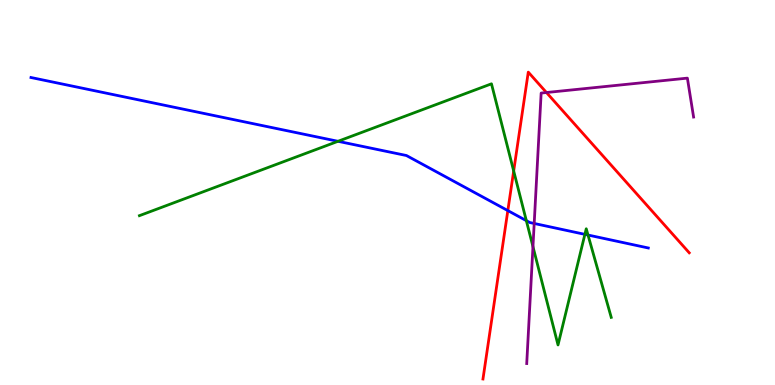[{'lines': ['blue', 'red'], 'intersections': [{'x': 6.55, 'y': 4.53}]}, {'lines': ['green', 'red'], 'intersections': [{'x': 6.63, 'y': 5.56}]}, {'lines': ['purple', 'red'], 'intersections': [{'x': 7.05, 'y': 7.6}]}, {'lines': ['blue', 'green'], 'intersections': [{'x': 4.36, 'y': 6.33}, {'x': 6.79, 'y': 4.27}, {'x': 7.55, 'y': 3.91}, {'x': 7.59, 'y': 3.9}]}, {'lines': ['blue', 'purple'], 'intersections': [{'x': 6.89, 'y': 4.2}]}, {'lines': ['green', 'purple'], 'intersections': [{'x': 6.88, 'y': 3.59}]}]